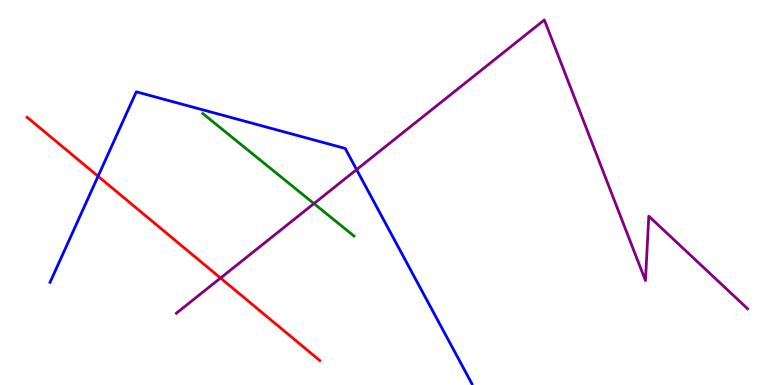[{'lines': ['blue', 'red'], 'intersections': [{'x': 1.27, 'y': 5.42}]}, {'lines': ['green', 'red'], 'intersections': []}, {'lines': ['purple', 'red'], 'intersections': [{'x': 2.85, 'y': 2.78}]}, {'lines': ['blue', 'green'], 'intersections': []}, {'lines': ['blue', 'purple'], 'intersections': [{'x': 4.6, 'y': 5.59}]}, {'lines': ['green', 'purple'], 'intersections': [{'x': 4.05, 'y': 4.71}]}]